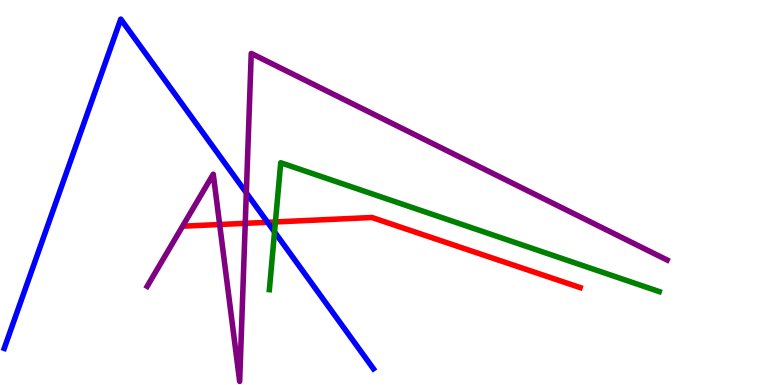[{'lines': ['blue', 'red'], 'intersections': [{'x': 3.45, 'y': 4.23}]}, {'lines': ['green', 'red'], 'intersections': [{'x': 3.55, 'y': 4.24}]}, {'lines': ['purple', 'red'], 'intersections': [{'x': 2.83, 'y': 4.17}, {'x': 3.16, 'y': 4.2}]}, {'lines': ['blue', 'green'], 'intersections': [{'x': 3.54, 'y': 3.98}]}, {'lines': ['blue', 'purple'], 'intersections': [{'x': 3.18, 'y': 4.99}]}, {'lines': ['green', 'purple'], 'intersections': []}]